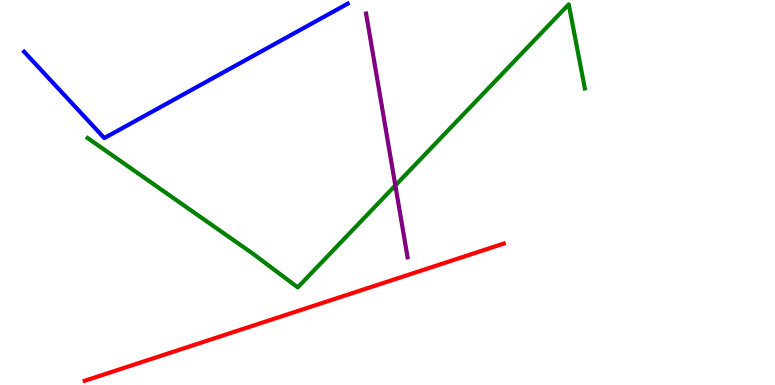[{'lines': ['blue', 'red'], 'intersections': []}, {'lines': ['green', 'red'], 'intersections': []}, {'lines': ['purple', 'red'], 'intersections': []}, {'lines': ['blue', 'green'], 'intersections': []}, {'lines': ['blue', 'purple'], 'intersections': []}, {'lines': ['green', 'purple'], 'intersections': [{'x': 5.1, 'y': 5.18}]}]